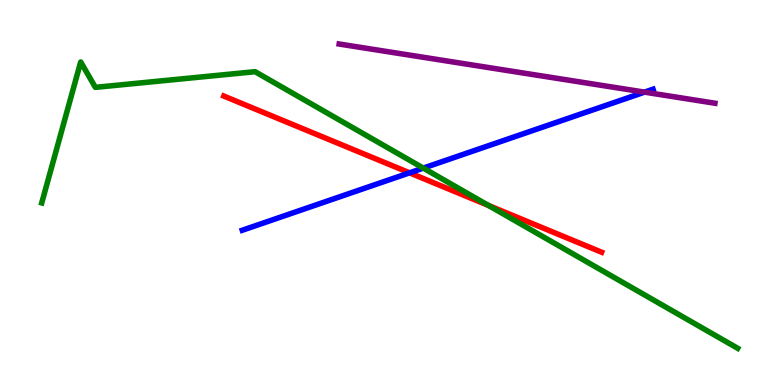[{'lines': ['blue', 'red'], 'intersections': [{'x': 5.28, 'y': 5.51}]}, {'lines': ['green', 'red'], 'intersections': [{'x': 6.3, 'y': 4.66}]}, {'lines': ['purple', 'red'], 'intersections': []}, {'lines': ['blue', 'green'], 'intersections': [{'x': 5.46, 'y': 5.63}]}, {'lines': ['blue', 'purple'], 'intersections': [{'x': 8.32, 'y': 7.61}]}, {'lines': ['green', 'purple'], 'intersections': []}]